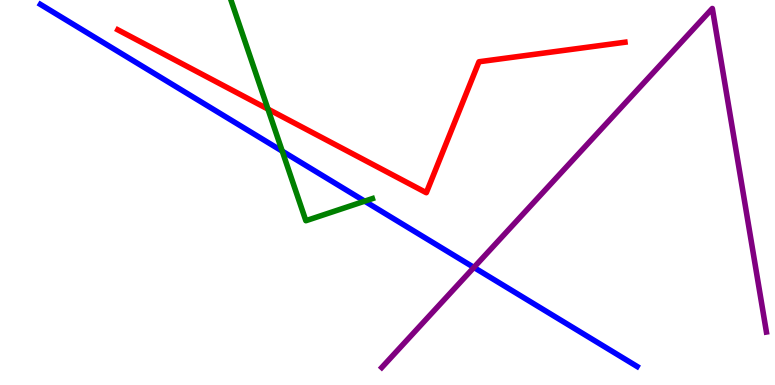[{'lines': ['blue', 'red'], 'intersections': []}, {'lines': ['green', 'red'], 'intersections': [{'x': 3.46, 'y': 7.17}]}, {'lines': ['purple', 'red'], 'intersections': []}, {'lines': ['blue', 'green'], 'intersections': [{'x': 3.64, 'y': 6.07}, {'x': 4.71, 'y': 4.77}]}, {'lines': ['blue', 'purple'], 'intersections': [{'x': 6.11, 'y': 3.05}]}, {'lines': ['green', 'purple'], 'intersections': []}]